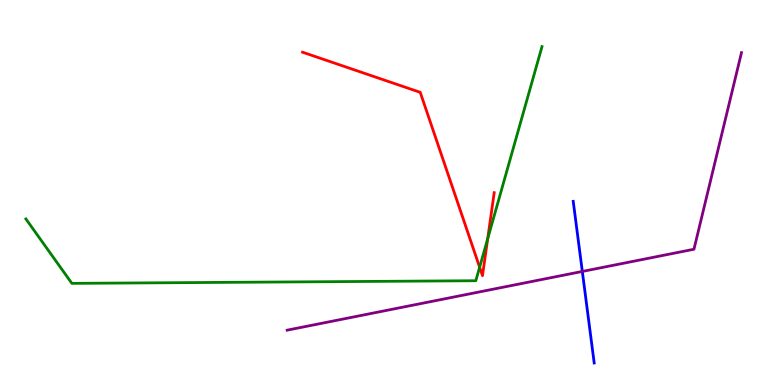[{'lines': ['blue', 'red'], 'intersections': []}, {'lines': ['green', 'red'], 'intersections': [{'x': 6.19, 'y': 3.06}, {'x': 6.29, 'y': 3.8}]}, {'lines': ['purple', 'red'], 'intersections': []}, {'lines': ['blue', 'green'], 'intersections': []}, {'lines': ['blue', 'purple'], 'intersections': [{'x': 7.51, 'y': 2.95}]}, {'lines': ['green', 'purple'], 'intersections': []}]